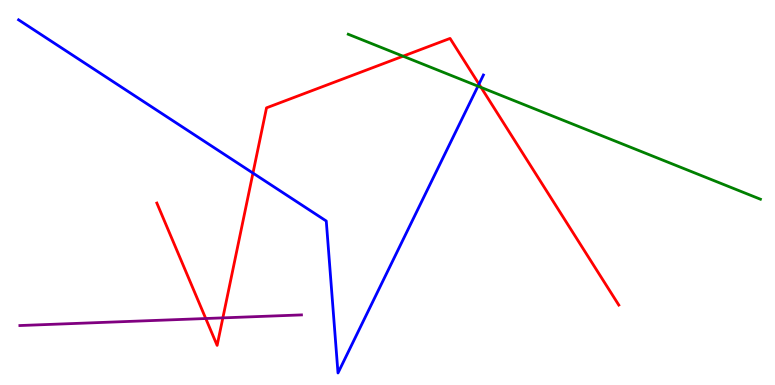[{'lines': ['blue', 'red'], 'intersections': [{'x': 3.26, 'y': 5.5}, {'x': 6.18, 'y': 7.82}]}, {'lines': ['green', 'red'], 'intersections': [{'x': 5.2, 'y': 8.54}, {'x': 6.21, 'y': 7.73}]}, {'lines': ['purple', 'red'], 'intersections': [{'x': 2.65, 'y': 1.73}, {'x': 2.88, 'y': 1.74}]}, {'lines': ['blue', 'green'], 'intersections': [{'x': 6.17, 'y': 7.76}]}, {'lines': ['blue', 'purple'], 'intersections': []}, {'lines': ['green', 'purple'], 'intersections': []}]